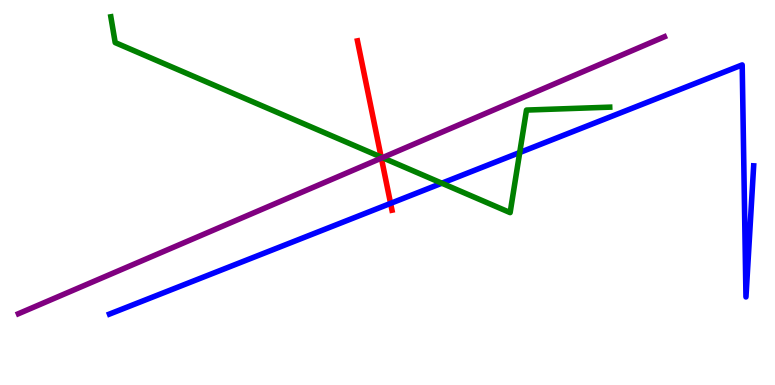[{'lines': ['blue', 'red'], 'intersections': [{'x': 5.04, 'y': 4.72}]}, {'lines': ['green', 'red'], 'intersections': [{'x': 4.92, 'y': 5.92}]}, {'lines': ['purple', 'red'], 'intersections': [{'x': 4.92, 'y': 5.89}]}, {'lines': ['blue', 'green'], 'intersections': [{'x': 5.7, 'y': 5.24}, {'x': 6.71, 'y': 6.04}]}, {'lines': ['blue', 'purple'], 'intersections': []}, {'lines': ['green', 'purple'], 'intersections': [{'x': 4.93, 'y': 5.91}]}]